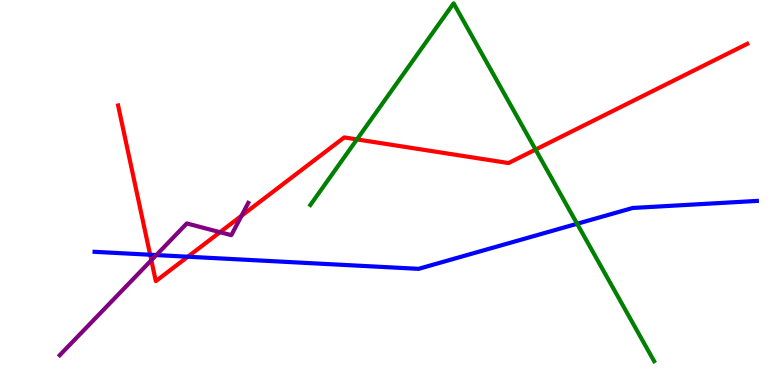[{'lines': ['blue', 'red'], 'intersections': [{'x': 1.94, 'y': 3.38}, {'x': 2.42, 'y': 3.33}]}, {'lines': ['green', 'red'], 'intersections': [{'x': 4.61, 'y': 6.38}, {'x': 6.91, 'y': 6.12}]}, {'lines': ['purple', 'red'], 'intersections': [{'x': 1.95, 'y': 3.24}, {'x': 2.84, 'y': 3.97}, {'x': 3.12, 'y': 4.4}]}, {'lines': ['blue', 'green'], 'intersections': [{'x': 7.45, 'y': 4.19}]}, {'lines': ['blue', 'purple'], 'intersections': [{'x': 2.02, 'y': 3.38}]}, {'lines': ['green', 'purple'], 'intersections': []}]